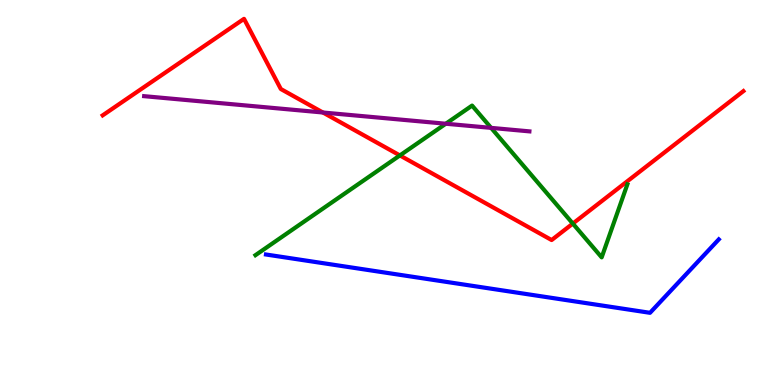[{'lines': ['blue', 'red'], 'intersections': []}, {'lines': ['green', 'red'], 'intersections': [{'x': 5.16, 'y': 5.96}, {'x': 7.39, 'y': 4.19}]}, {'lines': ['purple', 'red'], 'intersections': [{'x': 4.17, 'y': 7.08}]}, {'lines': ['blue', 'green'], 'intersections': []}, {'lines': ['blue', 'purple'], 'intersections': []}, {'lines': ['green', 'purple'], 'intersections': [{'x': 5.75, 'y': 6.79}, {'x': 6.34, 'y': 6.68}]}]